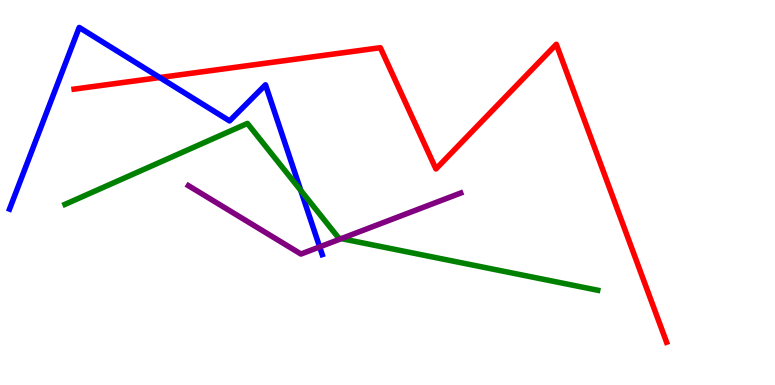[{'lines': ['blue', 'red'], 'intersections': [{'x': 2.06, 'y': 7.99}]}, {'lines': ['green', 'red'], 'intersections': []}, {'lines': ['purple', 'red'], 'intersections': []}, {'lines': ['blue', 'green'], 'intersections': [{'x': 3.88, 'y': 5.05}]}, {'lines': ['blue', 'purple'], 'intersections': [{'x': 4.12, 'y': 3.59}]}, {'lines': ['green', 'purple'], 'intersections': [{'x': 4.4, 'y': 3.8}]}]